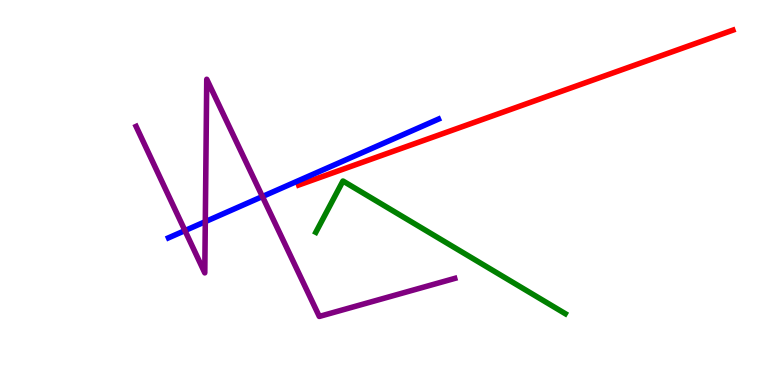[{'lines': ['blue', 'red'], 'intersections': []}, {'lines': ['green', 'red'], 'intersections': []}, {'lines': ['purple', 'red'], 'intersections': []}, {'lines': ['blue', 'green'], 'intersections': []}, {'lines': ['blue', 'purple'], 'intersections': [{'x': 2.39, 'y': 4.01}, {'x': 2.65, 'y': 4.24}, {'x': 3.39, 'y': 4.9}]}, {'lines': ['green', 'purple'], 'intersections': []}]